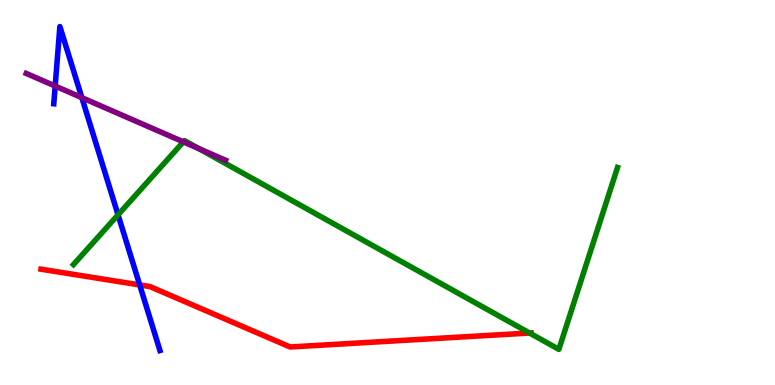[{'lines': ['blue', 'red'], 'intersections': [{'x': 1.8, 'y': 2.6}]}, {'lines': ['green', 'red'], 'intersections': [{'x': 6.83, 'y': 1.35}]}, {'lines': ['purple', 'red'], 'intersections': []}, {'lines': ['blue', 'green'], 'intersections': [{'x': 1.52, 'y': 4.42}]}, {'lines': ['blue', 'purple'], 'intersections': [{'x': 0.712, 'y': 7.77}, {'x': 1.06, 'y': 7.46}]}, {'lines': ['green', 'purple'], 'intersections': [{'x': 2.37, 'y': 6.32}, {'x': 2.56, 'y': 6.14}]}]